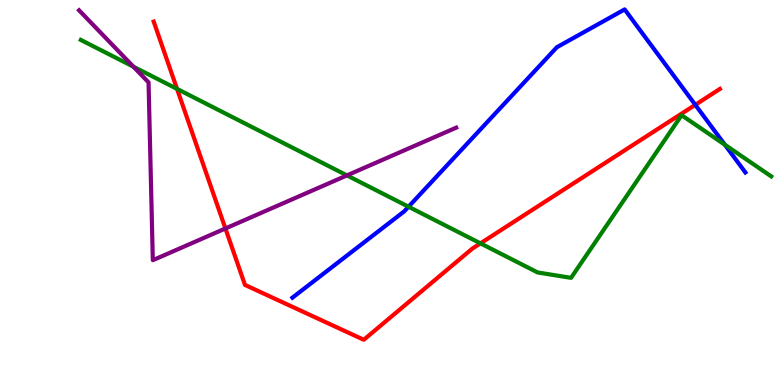[{'lines': ['blue', 'red'], 'intersections': [{'x': 8.97, 'y': 7.28}]}, {'lines': ['green', 'red'], 'intersections': [{'x': 2.28, 'y': 7.69}, {'x': 6.2, 'y': 3.68}]}, {'lines': ['purple', 'red'], 'intersections': [{'x': 2.91, 'y': 4.07}]}, {'lines': ['blue', 'green'], 'intersections': [{'x': 5.27, 'y': 4.63}, {'x': 9.35, 'y': 6.24}]}, {'lines': ['blue', 'purple'], 'intersections': []}, {'lines': ['green', 'purple'], 'intersections': [{'x': 1.72, 'y': 8.27}, {'x': 4.48, 'y': 5.44}]}]